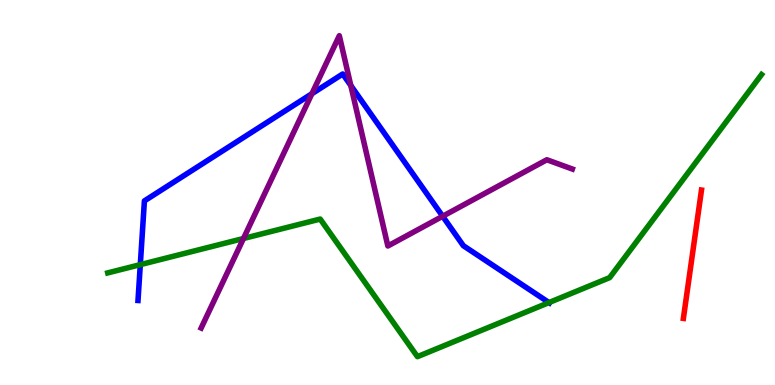[{'lines': ['blue', 'red'], 'intersections': []}, {'lines': ['green', 'red'], 'intersections': []}, {'lines': ['purple', 'red'], 'intersections': []}, {'lines': ['blue', 'green'], 'intersections': [{'x': 1.81, 'y': 3.13}, {'x': 7.08, 'y': 2.14}]}, {'lines': ['blue', 'purple'], 'intersections': [{'x': 4.02, 'y': 7.57}, {'x': 4.53, 'y': 7.78}, {'x': 5.71, 'y': 4.38}]}, {'lines': ['green', 'purple'], 'intersections': [{'x': 3.14, 'y': 3.81}]}]